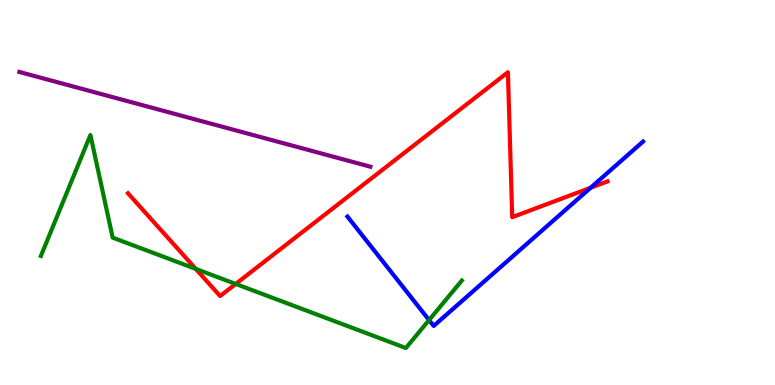[{'lines': ['blue', 'red'], 'intersections': [{'x': 7.62, 'y': 5.12}]}, {'lines': ['green', 'red'], 'intersections': [{'x': 2.53, 'y': 3.02}, {'x': 3.04, 'y': 2.62}]}, {'lines': ['purple', 'red'], 'intersections': []}, {'lines': ['blue', 'green'], 'intersections': [{'x': 5.54, 'y': 1.69}]}, {'lines': ['blue', 'purple'], 'intersections': []}, {'lines': ['green', 'purple'], 'intersections': []}]